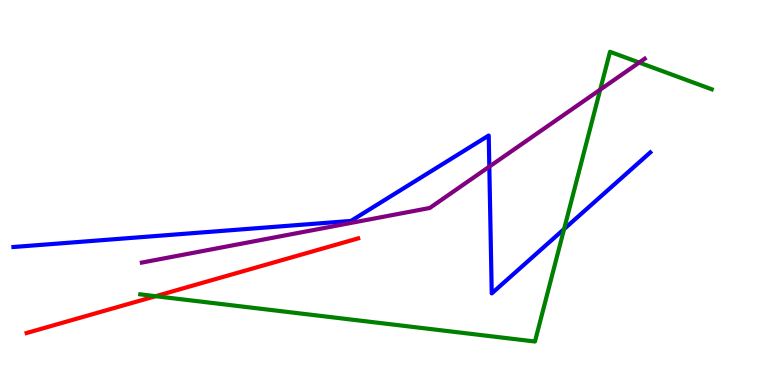[{'lines': ['blue', 'red'], 'intersections': []}, {'lines': ['green', 'red'], 'intersections': [{'x': 2.01, 'y': 2.31}]}, {'lines': ['purple', 'red'], 'intersections': []}, {'lines': ['blue', 'green'], 'intersections': [{'x': 7.28, 'y': 4.05}]}, {'lines': ['blue', 'purple'], 'intersections': [{'x': 6.31, 'y': 5.67}]}, {'lines': ['green', 'purple'], 'intersections': [{'x': 7.74, 'y': 7.67}, {'x': 8.25, 'y': 8.38}]}]